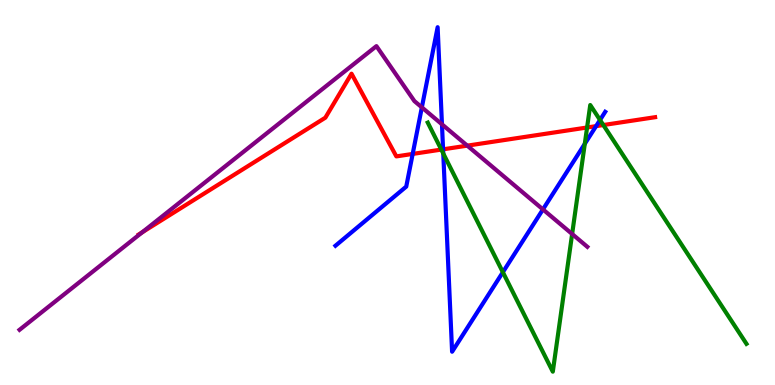[{'lines': ['blue', 'red'], 'intersections': [{'x': 5.32, 'y': 6.0}, {'x': 5.72, 'y': 6.12}, {'x': 7.69, 'y': 6.72}]}, {'lines': ['green', 'red'], 'intersections': [{'x': 5.69, 'y': 6.11}, {'x': 7.58, 'y': 6.69}, {'x': 7.79, 'y': 6.75}]}, {'lines': ['purple', 'red'], 'intersections': [{'x': 1.84, 'y': 3.97}, {'x': 6.03, 'y': 6.22}]}, {'lines': ['blue', 'green'], 'intersections': [{'x': 5.72, 'y': 6.01}, {'x': 6.49, 'y': 2.93}, {'x': 7.55, 'y': 6.26}, {'x': 7.74, 'y': 6.88}]}, {'lines': ['blue', 'purple'], 'intersections': [{'x': 5.44, 'y': 7.21}, {'x': 5.7, 'y': 6.77}, {'x': 7.01, 'y': 4.56}]}, {'lines': ['green', 'purple'], 'intersections': [{'x': 7.38, 'y': 3.92}]}]